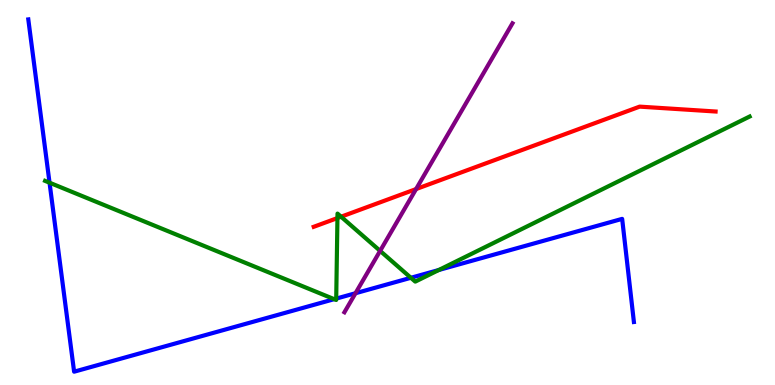[{'lines': ['blue', 'red'], 'intersections': []}, {'lines': ['green', 'red'], 'intersections': [{'x': 4.35, 'y': 4.34}, {'x': 4.4, 'y': 4.37}]}, {'lines': ['purple', 'red'], 'intersections': [{'x': 5.37, 'y': 5.09}]}, {'lines': ['blue', 'green'], 'intersections': [{'x': 0.639, 'y': 5.25}, {'x': 4.31, 'y': 2.23}, {'x': 4.34, 'y': 2.24}, {'x': 5.3, 'y': 2.78}, {'x': 5.66, 'y': 2.99}]}, {'lines': ['blue', 'purple'], 'intersections': [{'x': 4.59, 'y': 2.38}]}, {'lines': ['green', 'purple'], 'intersections': [{'x': 4.9, 'y': 3.48}]}]